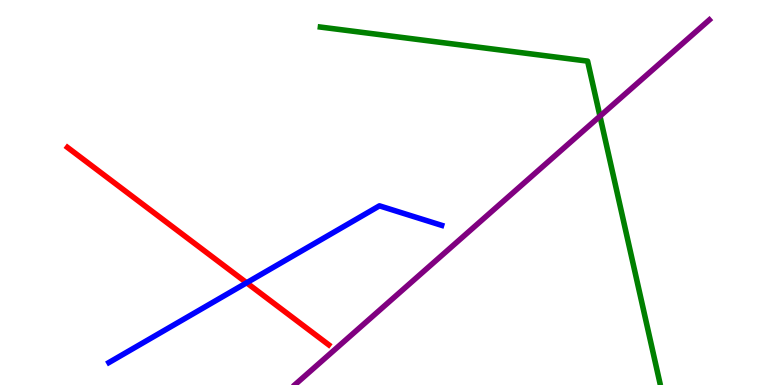[{'lines': ['blue', 'red'], 'intersections': [{'x': 3.18, 'y': 2.66}]}, {'lines': ['green', 'red'], 'intersections': []}, {'lines': ['purple', 'red'], 'intersections': []}, {'lines': ['blue', 'green'], 'intersections': []}, {'lines': ['blue', 'purple'], 'intersections': []}, {'lines': ['green', 'purple'], 'intersections': [{'x': 7.74, 'y': 6.98}]}]